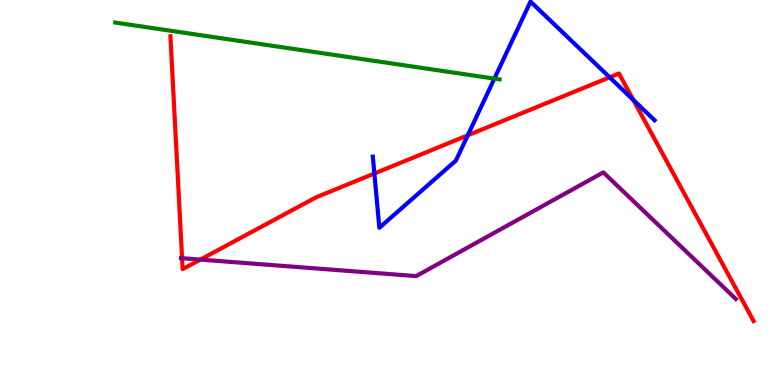[{'lines': ['blue', 'red'], 'intersections': [{'x': 4.83, 'y': 5.49}, {'x': 6.04, 'y': 6.49}, {'x': 7.87, 'y': 7.99}, {'x': 8.17, 'y': 7.4}]}, {'lines': ['green', 'red'], 'intersections': []}, {'lines': ['purple', 'red'], 'intersections': [{'x': 2.35, 'y': 3.29}, {'x': 2.59, 'y': 3.26}]}, {'lines': ['blue', 'green'], 'intersections': [{'x': 6.38, 'y': 7.96}]}, {'lines': ['blue', 'purple'], 'intersections': []}, {'lines': ['green', 'purple'], 'intersections': []}]